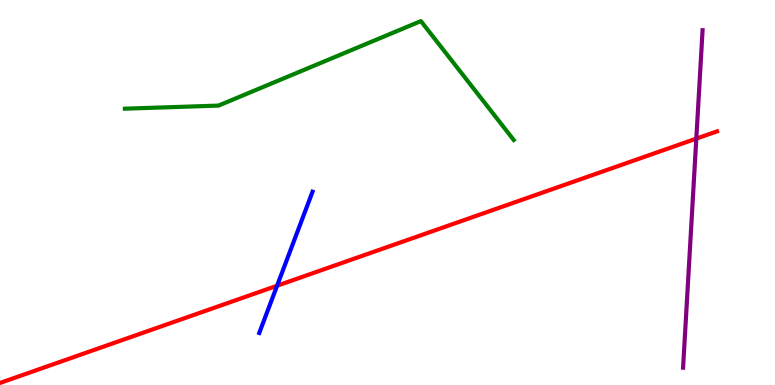[{'lines': ['blue', 'red'], 'intersections': [{'x': 3.58, 'y': 2.58}]}, {'lines': ['green', 'red'], 'intersections': []}, {'lines': ['purple', 'red'], 'intersections': [{'x': 8.98, 'y': 6.4}]}, {'lines': ['blue', 'green'], 'intersections': []}, {'lines': ['blue', 'purple'], 'intersections': []}, {'lines': ['green', 'purple'], 'intersections': []}]